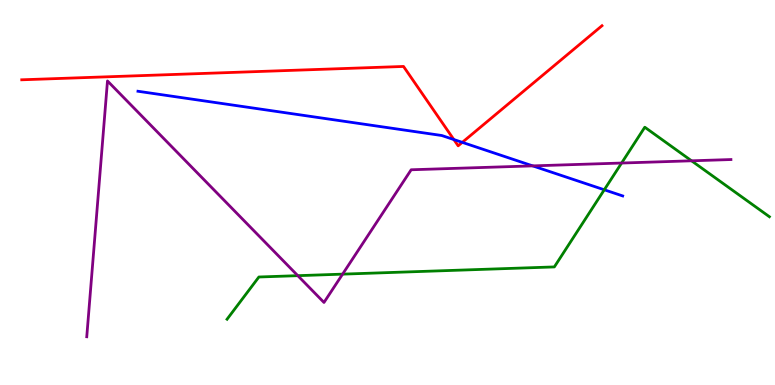[{'lines': ['blue', 'red'], 'intersections': [{'x': 5.86, 'y': 6.38}, {'x': 5.97, 'y': 6.3}]}, {'lines': ['green', 'red'], 'intersections': []}, {'lines': ['purple', 'red'], 'intersections': []}, {'lines': ['blue', 'green'], 'intersections': [{'x': 7.8, 'y': 5.07}]}, {'lines': ['blue', 'purple'], 'intersections': [{'x': 6.87, 'y': 5.69}]}, {'lines': ['green', 'purple'], 'intersections': [{'x': 3.84, 'y': 2.84}, {'x': 4.42, 'y': 2.88}, {'x': 8.02, 'y': 5.77}, {'x': 8.92, 'y': 5.82}]}]